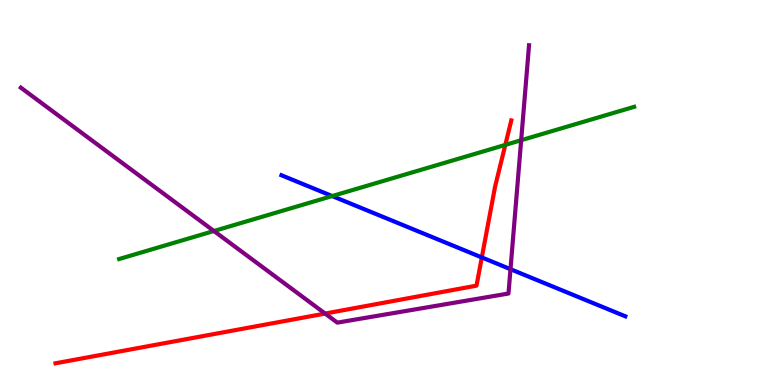[{'lines': ['blue', 'red'], 'intersections': [{'x': 6.22, 'y': 3.31}]}, {'lines': ['green', 'red'], 'intersections': [{'x': 6.52, 'y': 6.24}]}, {'lines': ['purple', 'red'], 'intersections': [{'x': 4.2, 'y': 1.86}]}, {'lines': ['blue', 'green'], 'intersections': [{'x': 4.29, 'y': 4.91}]}, {'lines': ['blue', 'purple'], 'intersections': [{'x': 6.59, 'y': 3.01}]}, {'lines': ['green', 'purple'], 'intersections': [{'x': 2.76, 'y': 4.0}, {'x': 6.72, 'y': 6.36}]}]